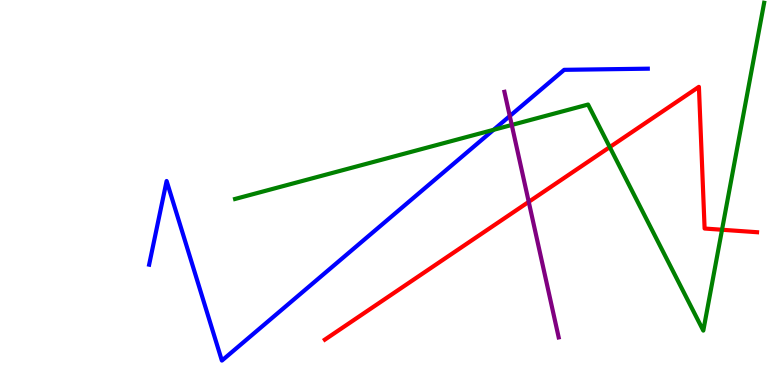[{'lines': ['blue', 'red'], 'intersections': []}, {'lines': ['green', 'red'], 'intersections': [{'x': 7.87, 'y': 6.18}, {'x': 9.32, 'y': 4.03}]}, {'lines': ['purple', 'red'], 'intersections': [{'x': 6.82, 'y': 4.76}]}, {'lines': ['blue', 'green'], 'intersections': [{'x': 6.37, 'y': 6.63}]}, {'lines': ['blue', 'purple'], 'intersections': [{'x': 6.58, 'y': 6.99}]}, {'lines': ['green', 'purple'], 'intersections': [{'x': 6.6, 'y': 6.75}]}]